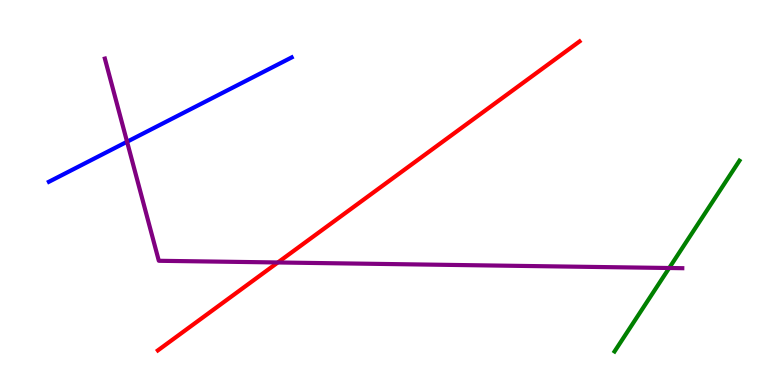[{'lines': ['blue', 'red'], 'intersections': []}, {'lines': ['green', 'red'], 'intersections': []}, {'lines': ['purple', 'red'], 'intersections': [{'x': 3.59, 'y': 3.18}]}, {'lines': ['blue', 'green'], 'intersections': []}, {'lines': ['blue', 'purple'], 'intersections': [{'x': 1.64, 'y': 6.32}]}, {'lines': ['green', 'purple'], 'intersections': [{'x': 8.63, 'y': 3.04}]}]